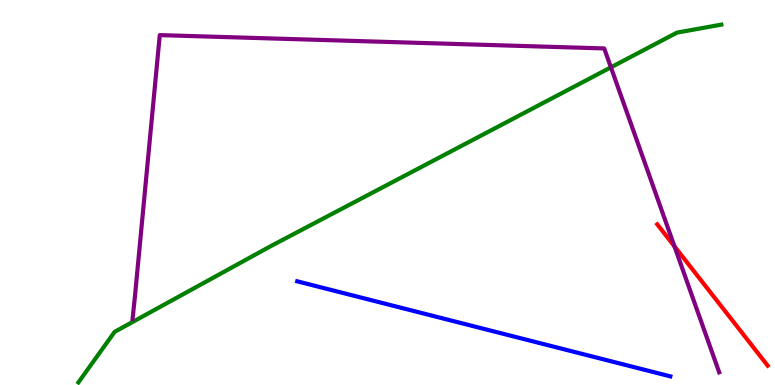[{'lines': ['blue', 'red'], 'intersections': []}, {'lines': ['green', 'red'], 'intersections': []}, {'lines': ['purple', 'red'], 'intersections': [{'x': 8.7, 'y': 3.6}]}, {'lines': ['blue', 'green'], 'intersections': []}, {'lines': ['blue', 'purple'], 'intersections': []}, {'lines': ['green', 'purple'], 'intersections': [{'x': 7.88, 'y': 8.25}]}]